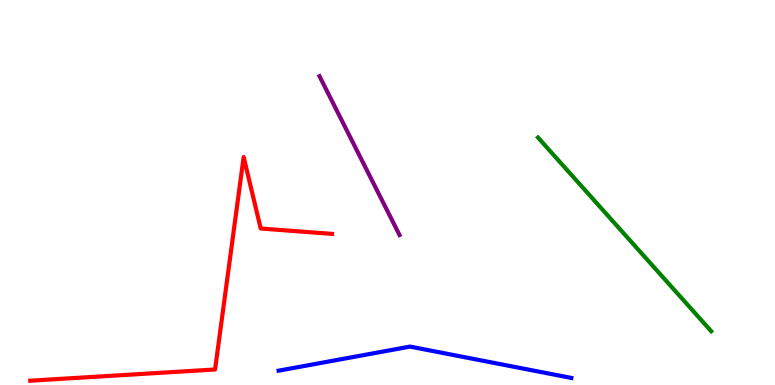[{'lines': ['blue', 'red'], 'intersections': []}, {'lines': ['green', 'red'], 'intersections': []}, {'lines': ['purple', 'red'], 'intersections': []}, {'lines': ['blue', 'green'], 'intersections': []}, {'lines': ['blue', 'purple'], 'intersections': []}, {'lines': ['green', 'purple'], 'intersections': []}]